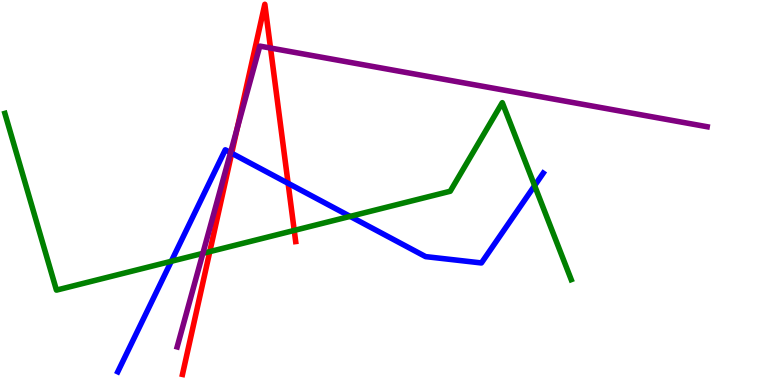[{'lines': ['blue', 'red'], 'intersections': [{'x': 2.99, 'y': 6.02}, {'x': 3.72, 'y': 5.24}]}, {'lines': ['green', 'red'], 'intersections': [{'x': 2.71, 'y': 3.46}, {'x': 3.8, 'y': 4.02}]}, {'lines': ['purple', 'red'], 'intersections': [{'x': 3.06, 'y': 6.67}, {'x': 3.49, 'y': 8.75}]}, {'lines': ['blue', 'green'], 'intersections': [{'x': 2.21, 'y': 3.21}, {'x': 4.52, 'y': 4.38}, {'x': 6.9, 'y': 5.18}]}, {'lines': ['blue', 'purple'], 'intersections': [{'x': 2.97, 'y': 6.04}]}, {'lines': ['green', 'purple'], 'intersections': [{'x': 2.62, 'y': 3.42}]}]